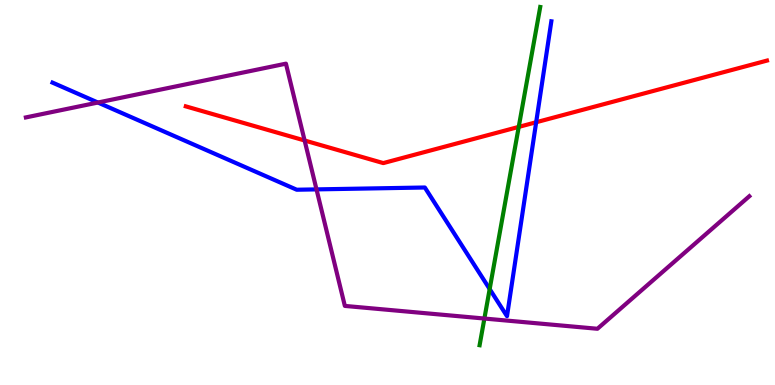[{'lines': ['blue', 'red'], 'intersections': [{'x': 6.92, 'y': 6.82}]}, {'lines': ['green', 'red'], 'intersections': [{'x': 6.69, 'y': 6.7}]}, {'lines': ['purple', 'red'], 'intersections': [{'x': 3.93, 'y': 6.35}]}, {'lines': ['blue', 'green'], 'intersections': [{'x': 6.32, 'y': 2.49}]}, {'lines': ['blue', 'purple'], 'intersections': [{'x': 1.26, 'y': 7.34}, {'x': 4.08, 'y': 5.08}]}, {'lines': ['green', 'purple'], 'intersections': [{'x': 6.25, 'y': 1.73}]}]